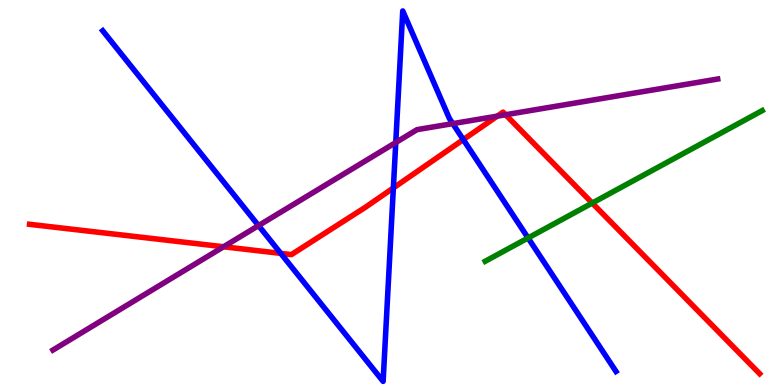[{'lines': ['blue', 'red'], 'intersections': [{'x': 3.62, 'y': 3.42}, {'x': 5.08, 'y': 5.12}, {'x': 5.98, 'y': 6.37}]}, {'lines': ['green', 'red'], 'intersections': [{'x': 7.64, 'y': 4.73}]}, {'lines': ['purple', 'red'], 'intersections': [{'x': 2.88, 'y': 3.59}, {'x': 6.42, 'y': 6.98}, {'x': 6.52, 'y': 7.02}]}, {'lines': ['blue', 'green'], 'intersections': [{'x': 6.81, 'y': 3.82}]}, {'lines': ['blue', 'purple'], 'intersections': [{'x': 3.34, 'y': 4.14}, {'x': 5.11, 'y': 6.3}, {'x': 5.84, 'y': 6.79}]}, {'lines': ['green', 'purple'], 'intersections': []}]